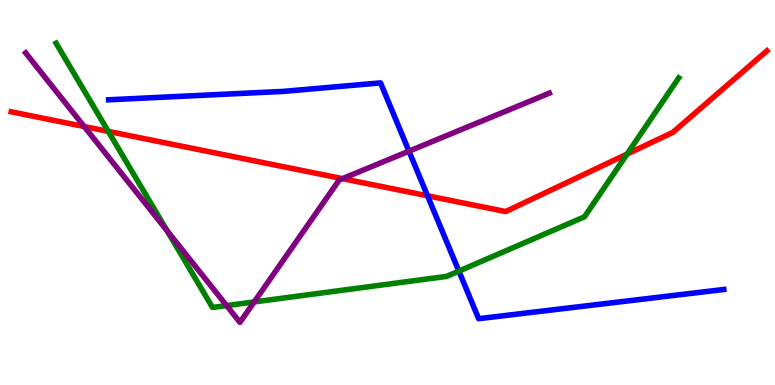[{'lines': ['blue', 'red'], 'intersections': [{'x': 5.52, 'y': 4.91}]}, {'lines': ['green', 'red'], 'intersections': [{'x': 1.4, 'y': 6.59}, {'x': 8.09, 'y': 6.0}]}, {'lines': ['purple', 'red'], 'intersections': [{'x': 1.09, 'y': 6.71}, {'x': 4.42, 'y': 5.36}]}, {'lines': ['blue', 'green'], 'intersections': [{'x': 5.92, 'y': 2.96}]}, {'lines': ['blue', 'purple'], 'intersections': [{'x': 5.28, 'y': 6.07}]}, {'lines': ['green', 'purple'], 'intersections': [{'x': 2.16, 'y': 4.0}, {'x': 2.92, 'y': 2.06}, {'x': 3.28, 'y': 2.16}]}]